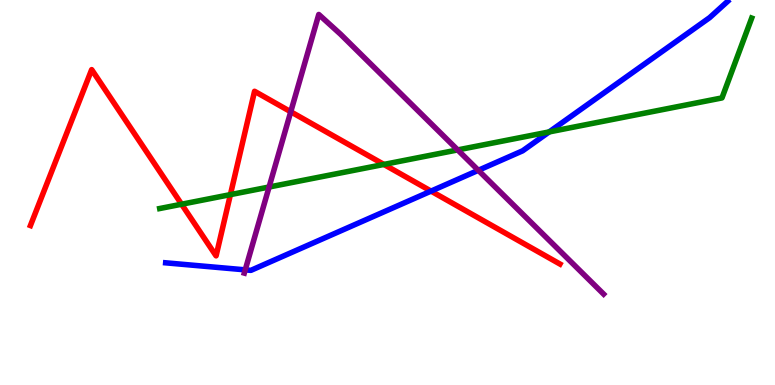[{'lines': ['blue', 'red'], 'intersections': [{'x': 5.56, 'y': 5.04}]}, {'lines': ['green', 'red'], 'intersections': [{'x': 2.34, 'y': 4.7}, {'x': 2.97, 'y': 4.94}, {'x': 4.95, 'y': 5.73}]}, {'lines': ['purple', 'red'], 'intersections': [{'x': 3.75, 'y': 7.1}]}, {'lines': ['blue', 'green'], 'intersections': [{'x': 7.09, 'y': 6.57}]}, {'lines': ['blue', 'purple'], 'intersections': [{'x': 3.16, 'y': 2.99}, {'x': 6.17, 'y': 5.58}]}, {'lines': ['green', 'purple'], 'intersections': [{'x': 3.47, 'y': 5.14}, {'x': 5.91, 'y': 6.11}]}]